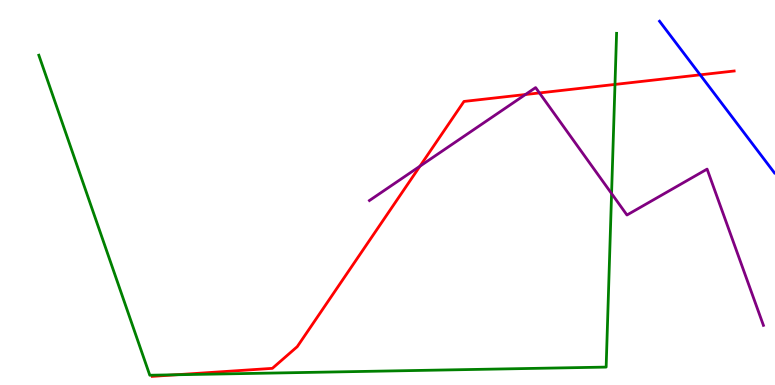[{'lines': ['blue', 'red'], 'intersections': [{'x': 9.03, 'y': 8.06}]}, {'lines': ['green', 'red'], 'intersections': [{'x': 2.27, 'y': 0.266}, {'x': 7.94, 'y': 7.81}]}, {'lines': ['purple', 'red'], 'intersections': [{'x': 5.42, 'y': 5.68}, {'x': 6.78, 'y': 7.55}, {'x': 6.96, 'y': 7.59}]}, {'lines': ['blue', 'green'], 'intersections': []}, {'lines': ['blue', 'purple'], 'intersections': []}, {'lines': ['green', 'purple'], 'intersections': [{'x': 7.89, 'y': 4.97}]}]